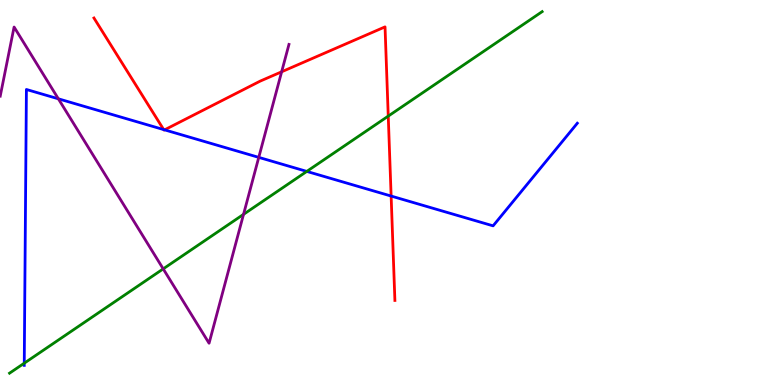[{'lines': ['blue', 'red'], 'intersections': [{'x': 2.11, 'y': 6.63}, {'x': 2.12, 'y': 6.63}, {'x': 5.05, 'y': 4.91}]}, {'lines': ['green', 'red'], 'intersections': [{'x': 5.01, 'y': 6.98}]}, {'lines': ['purple', 'red'], 'intersections': [{'x': 3.63, 'y': 8.14}]}, {'lines': ['blue', 'green'], 'intersections': [{'x': 0.313, 'y': 0.566}, {'x': 3.96, 'y': 5.55}]}, {'lines': ['blue', 'purple'], 'intersections': [{'x': 0.753, 'y': 7.43}, {'x': 3.34, 'y': 5.91}]}, {'lines': ['green', 'purple'], 'intersections': [{'x': 2.11, 'y': 3.02}, {'x': 3.14, 'y': 4.43}]}]